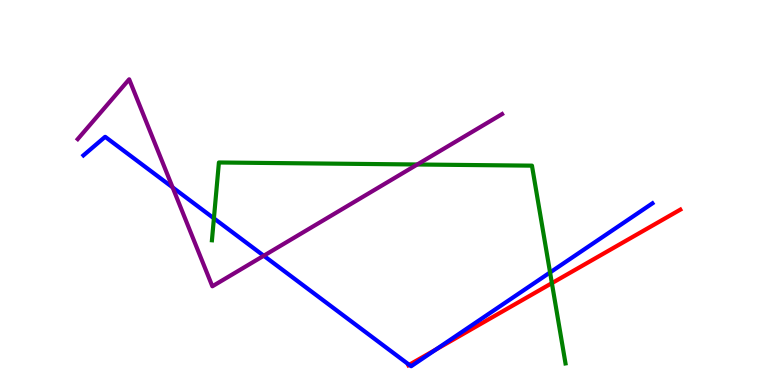[{'lines': ['blue', 'red'], 'intersections': [{'x': 5.28, 'y': 0.524}, {'x': 5.62, 'y': 0.92}]}, {'lines': ['green', 'red'], 'intersections': [{'x': 7.12, 'y': 2.65}]}, {'lines': ['purple', 'red'], 'intersections': []}, {'lines': ['blue', 'green'], 'intersections': [{'x': 2.76, 'y': 4.33}, {'x': 7.1, 'y': 2.92}]}, {'lines': ['blue', 'purple'], 'intersections': [{'x': 2.23, 'y': 5.13}, {'x': 3.4, 'y': 3.36}]}, {'lines': ['green', 'purple'], 'intersections': [{'x': 5.38, 'y': 5.73}]}]